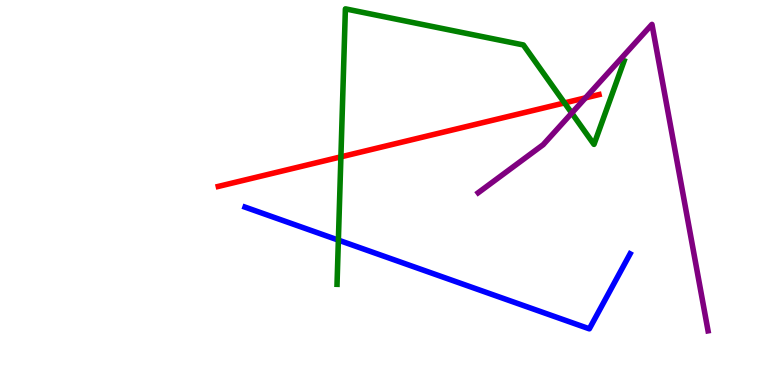[{'lines': ['blue', 'red'], 'intersections': []}, {'lines': ['green', 'red'], 'intersections': [{'x': 4.4, 'y': 5.93}, {'x': 7.28, 'y': 7.33}]}, {'lines': ['purple', 'red'], 'intersections': [{'x': 7.56, 'y': 7.46}]}, {'lines': ['blue', 'green'], 'intersections': [{'x': 4.37, 'y': 3.76}]}, {'lines': ['blue', 'purple'], 'intersections': []}, {'lines': ['green', 'purple'], 'intersections': [{'x': 7.38, 'y': 7.06}]}]